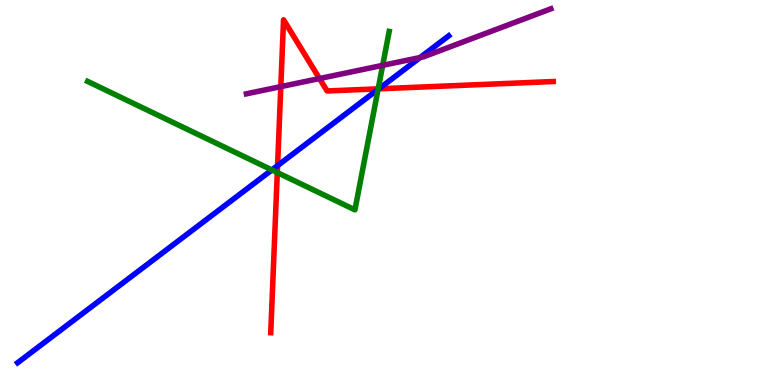[{'lines': ['blue', 'red'], 'intersections': [{'x': 3.58, 'y': 5.7}, {'x': 4.89, 'y': 7.69}]}, {'lines': ['green', 'red'], 'intersections': [{'x': 3.58, 'y': 5.52}, {'x': 4.88, 'y': 7.69}]}, {'lines': ['purple', 'red'], 'intersections': [{'x': 3.62, 'y': 7.75}, {'x': 4.12, 'y': 7.96}]}, {'lines': ['blue', 'green'], 'intersections': [{'x': 3.51, 'y': 5.59}, {'x': 4.88, 'y': 7.68}]}, {'lines': ['blue', 'purple'], 'intersections': [{'x': 5.42, 'y': 8.51}]}, {'lines': ['green', 'purple'], 'intersections': [{'x': 4.94, 'y': 8.3}]}]